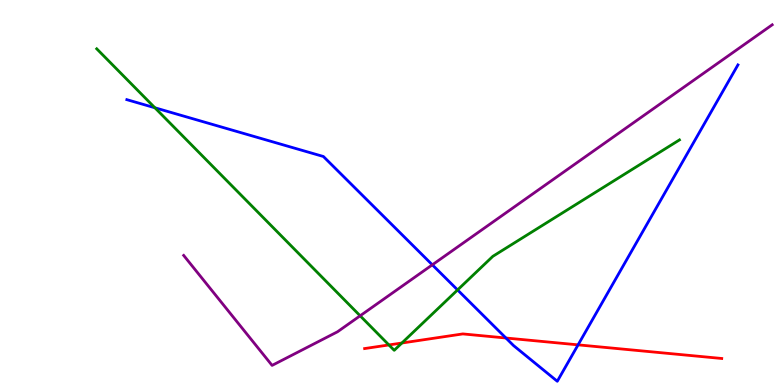[{'lines': ['blue', 'red'], 'intersections': [{'x': 6.53, 'y': 1.22}, {'x': 7.46, 'y': 1.04}]}, {'lines': ['green', 'red'], 'intersections': [{'x': 5.02, 'y': 1.04}, {'x': 5.19, 'y': 1.09}]}, {'lines': ['purple', 'red'], 'intersections': []}, {'lines': ['blue', 'green'], 'intersections': [{'x': 2.0, 'y': 7.2}, {'x': 5.9, 'y': 2.47}]}, {'lines': ['blue', 'purple'], 'intersections': [{'x': 5.58, 'y': 3.12}]}, {'lines': ['green', 'purple'], 'intersections': [{'x': 4.65, 'y': 1.8}]}]